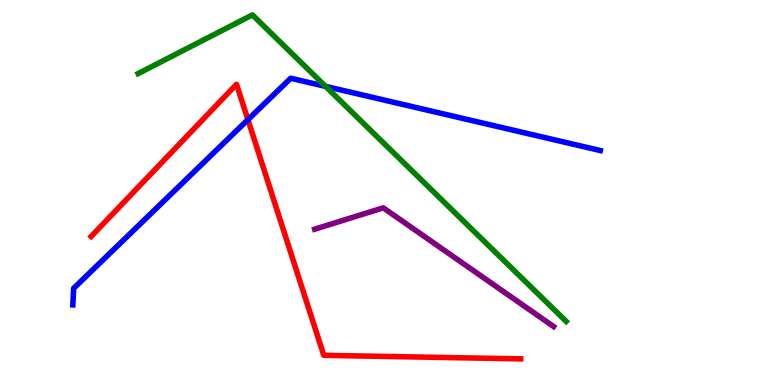[{'lines': ['blue', 'red'], 'intersections': [{'x': 3.2, 'y': 6.89}]}, {'lines': ['green', 'red'], 'intersections': []}, {'lines': ['purple', 'red'], 'intersections': []}, {'lines': ['blue', 'green'], 'intersections': [{'x': 4.2, 'y': 7.76}]}, {'lines': ['blue', 'purple'], 'intersections': []}, {'lines': ['green', 'purple'], 'intersections': []}]